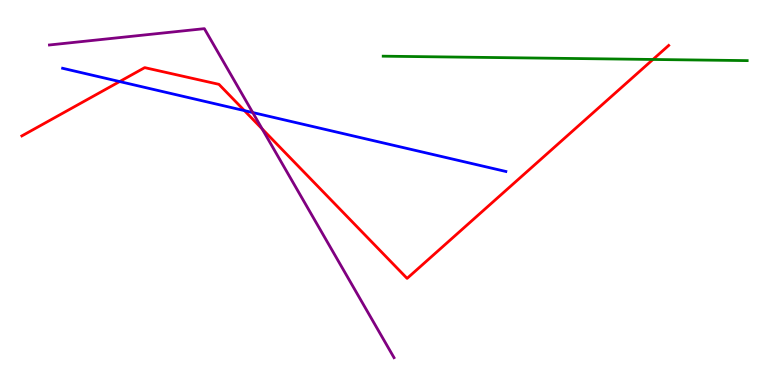[{'lines': ['blue', 'red'], 'intersections': [{'x': 1.54, 'y': 7.88}, {'x': 3.15, 'y': 7.13}]}, {'lines': ['green', 'red'], 'intersections': [{'x': 8.43, 'y': 8.46}]}, {'lines': ['purple', 'red'], 'intersections': [{'x': 3.38, 'y': 6.65}]}, {'lines': ['blue', 'green'], 'intersections': []}, {'lines': ['blue', 'purple'], 'intersections': [{'x': 3.26, 'y': 7.08}]}, {'lines': ['green', 'purple'], 'intersections': []}]